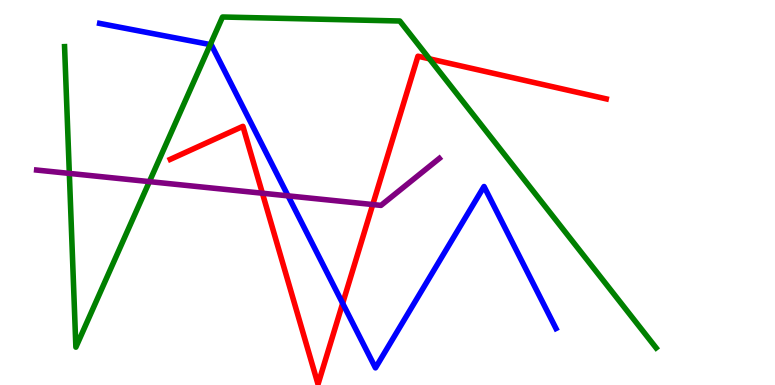[{'lines': ['blue', 'red'], 'intersections': [{'x': 4.42, 'y': 2.12}]}, {'lines': ['green', 'red'], 'intersections': [{'x': 5.54, 'y': 8.47}]}, {'lines': ['purple', 'red'], 'intersections': [{'x': 3.39, 'y': 4.98}, {'x': 4.81, 'y': 4.69}]}, {'lines': ['blue', 'green'], 'intersections': [{'x': 2.71, 'y': 8.84}]}, {'lines': ['blue', 'purple'], 'intersections': [{'x': 3.72, 'y': 4.91}]}, {'lines': ['green', 'purple'], 'intersections': [{'x': 0.895, 'y': 5.5}, {'x': 1.93, 'y': 5.28}]}]